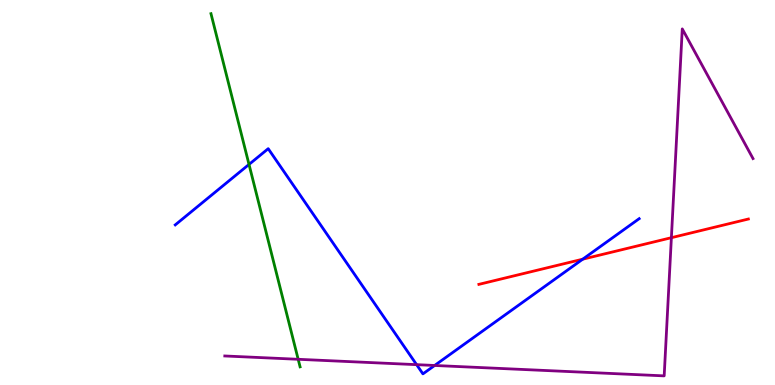[{'lines': ['blue', 'red'], 'intersections': [{'x': 7.52, 'y': 3.27}]}, {'lines': ['green', 'red'], 'intersections': []}, {'lines': ['purple', 'red'], 'intersections': [{'x': 8.66, 'y': 3.83}]}, {'lines': ['blue', 'green'], 'intersections': [{'x': 3.21, 'y': 5.73}]}, {'lines': ['blue', 'purple'], 'intersections': [{'x': 5.38, 'y': 0.528}, {'x': 5.61, 'y': 0.507}]}, {'lines': ['green', 'purple'], 'intersections': [{'x': 3.85, 'y': 0.668}]}]